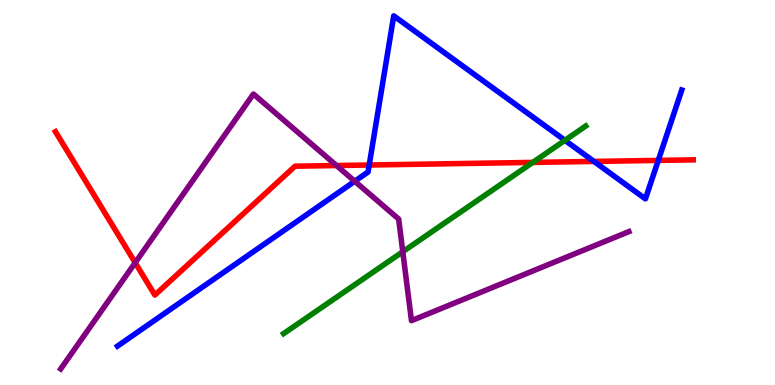[{'lines': ['blue', 'red'], 'intersections': [{'x': 4.76, 'y': 5.71}, {'x': 7.66, 'y': 5.81}, {'x': 8.49, 'y': 5.83}]}, {'lines': ['green', 'red'], 'intersections': [{'x': 6.87, 'y': 5.78}]}, {'lines': ['purple', 'red'], 'intersections': [{'x': 1.74, 'y': 3.18}, {'x': 4.34, 'y': 5.7}]}, {'lines': ['blue', 'green'], 'intersections': [{'x': 7.29, 'y': 6.36}]}, {'lines': ['blue', 'purple'], 'intersections': [{'x': 4.58, 'y': 5.29}]}, {'lines': ['green', 'purple'], 'intersections': [{'x': 5.2, 'y': 3.46}]}]